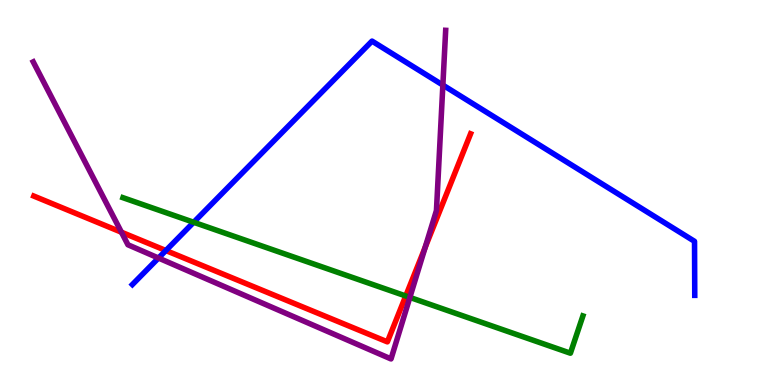[{'lines': ['blue', 'red'], 'intersections': [{'x': 2.14, 'y': 3.49}]}, {'lines': ['green', 'red'], 'intersections': [{'x': 5.24, 'y': 2.31}]}, {'lines': ['purple', 'red'], 'intersections': [{'x': 1.57, 'y': 3.97}, {'x': 5.49, 'y': 3.58}]}, {'lines': ['blue', 'green'], 'intersections': [{'x': 2.5, 'y': 4.23}]}, {'lines': ['blue', 'purple'], 'intersections': [{'x': 2.04, 'y': 3.3}, {'x': 5.71, 'y': 7.79}]}, {'lines': ['green', 'purple'], 'intersections': [{'x': 5.29, 'y': 2.28}]}]